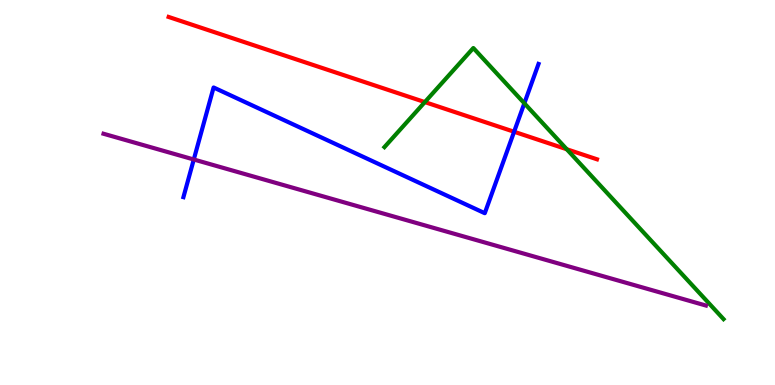[{'lines': ['blue', 'red'], 'intersections': [{'x': 6.63, 'y': 6.58}]}, {'lines': ['green', 'red'], 'intersections': [{'x': 5.48, 'y': 7.35}, {'x': 7.31, 'y': 6.12}]}, {'lines': ['purple', 'red'], 'intersections': []}, {'lines': ['blue', 'green'], 'intersections': [{'x': 6.77, 'y': 7.32}]}, {'lines': ['blue', 'purple'], 'intersections': [{'x': 2.5, 'y': 5.86}]}, {'lines': ['green', 'purple'], 'intersections': []}]